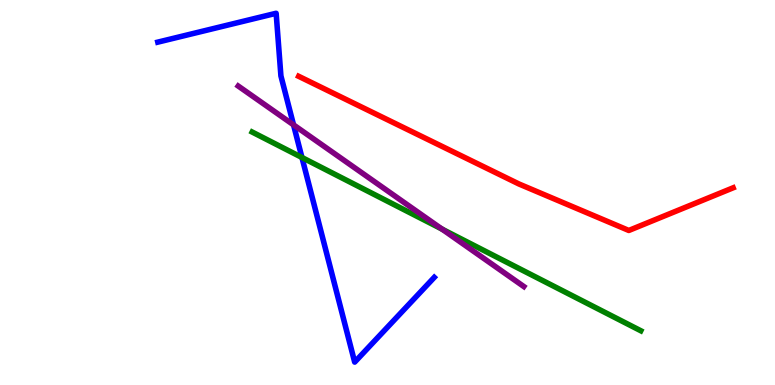[{'lines': ['blue', 'red'], 'intersections': []}, {'lines': ['green', 'red'], 'intersections': []}, {'lines': ['purple', 'red'], 'intersections': []}, {'lines': ['blue', 'green'], 'intersections': [{'x': 3.9, 'y': 5.91}]}, {'lines': ['blue', 'purple'], 'intersections': [{'x': 3.79, 'y': 6.76}]}, {'lines': ['green', 'purple'], 'intersections': [{'x': 5.7, 'y': 4.05}]}]